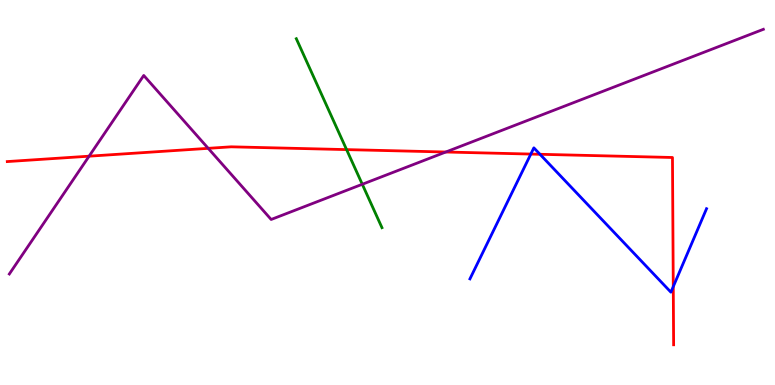[{'lines': ['blue', 'red'], 'intersections': [{'x': 6.85, 'y': 6.0}, {'x': 6.97, 'y': 5.99}, {'x': 8.69, 'y': 2.55}]}, {'lines': ['green', 'red'], 'intersections': [{'x': 4.47, 'y': 6.11}]}, {'lines': ['purple', 'red'], 'intersections': [{'x': 1.15, 'y': 5.94}, {'x': 2.69, 'y': 6.15}, {'x': 5.75, 'y': 6.05}]}, {'lines': ['blue', 'green'], 'intersections': []}, {'lines': ['blue', 'purple'], 'intersections': []}, {'lines': ['green', 'purple'], 'intersections': [{'x': 4.67, 'y': 5.21}]}]